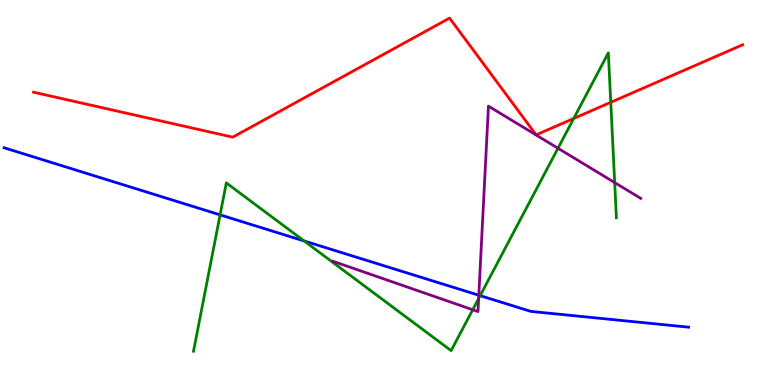[{'lines': ['blue', 'red'], 'intersections': []}, {'lines': ['green', 'red'], 'intersections': [{'x': 7.4, 'y': 6.92}, {'x': 7.88, 'y': 7.34}]}, {'lines': ['purple', 'red'], 'intersections': []}, {'lines': ['blue', 'green'], 'intersections': [{'x': 2.84, 'y': 4.42}, {'x': 3.92, 'y': 3.74}, {'x': 6.2, 'y': 2.32}]}, {'lines': ['blue', 'purple'], 'intersections': [{'x': 6.18, 'y': 2.33}]}, {'lines': ['green', 'purple'], 'intersections': [{'x': 6.1, 'y': 1.95}, {'x': 6.18, 'y': 2.24}, {'x': 7.2, 'y': 6.15}, {'x': 7.93, 'y': 5.26}]}]